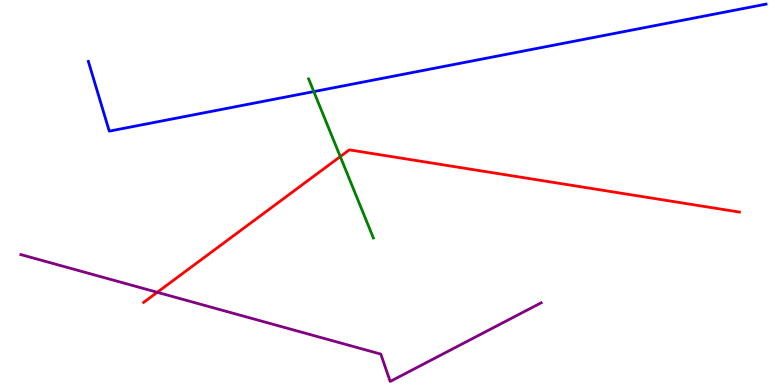[{'lines': ['blue', 'red'], 'intersections': []}, {'lines': ['green', 'red'], 'intersections': [{'x': 4.39, 'y': 5.93}]}, {'lines': ['purple', 'red'], 'intersections': [{'x': 2.03, 'y': 2.41}]}, {'lines': ['blue', 'green'], 'intersections': [{'x': 4.05, 'y': 7.62}]}, {'lines': ['blue', 'purple'], 'intersections': []}, {'lines': ['green', 'purple'], 'intersections': []}]